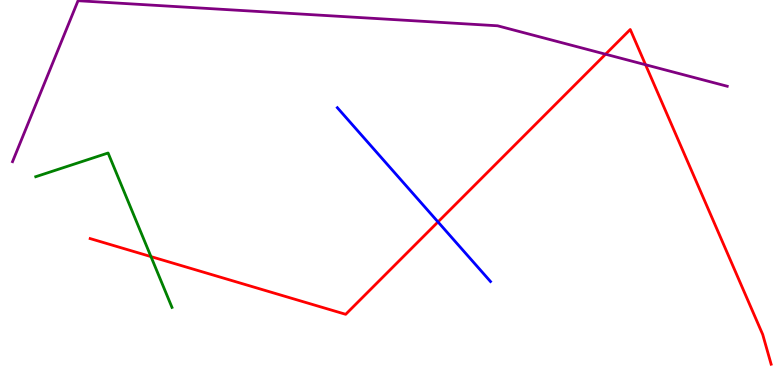[{'lines': ['blue', 'red'], 'intersections': [{'x': 5.65, 'y': 4.24}]}, {'lines': ['green', 'red'], 'intersections': [{'x': 1.95, 'y': 3.34}]}, {'lines': ['purple', 'red'], 'intersections': [{'x': 7.81, 'y': 8.59}, {'x': 8.33, 'y': 8.32}]}, {'lines': ['blue', 'green'], 'intersections': []}, {'lines': ['blue', 'purple'], 'intersections': []}, {'lines': ['green', 'purple'], 'intersections': []}]